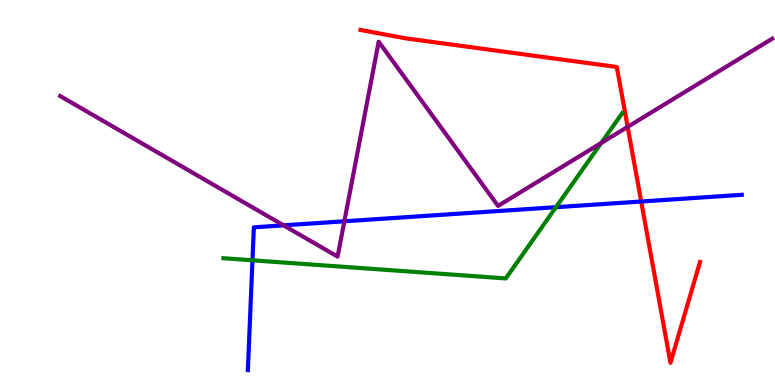[{'lines': ['blue', 'red'], 'intersections': [{'x': 8.27, 'y': 4.77}]}, {'lines': ['green', 'red'], 'intersections': []}, {'lines': ['purple', 'red'], 'intersections': [{'x': 8.1, 'y': 6.7}]}, {'lines': ['blue', 'green'], 'intersections': [{'x': 3.26, 'y': 3.24}, {'x': 7.17, 'y': 4.62}]}, {'lines': ['blue', 'purple'], 'intersections': [{'x': 3.66, 'y': 4.15}, {'x': 4.44, 'y': 4.25}]}, {'lines': ['green', 'purple'], 'intersections': [{'x': 7.76, 'y': 6.29}]}]